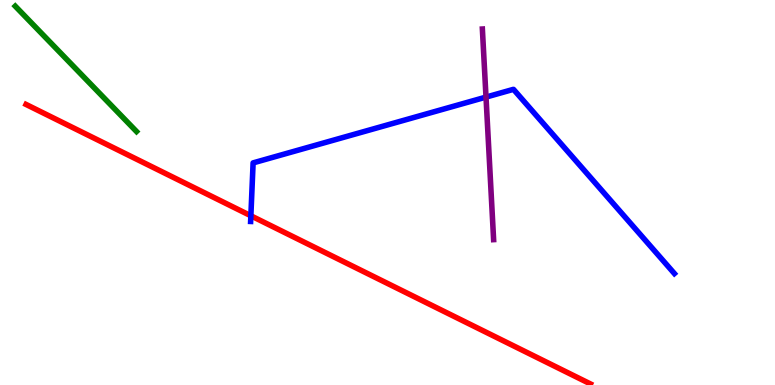[{'lines': ['blue', 'red'], 'intersections': [{'x': 3.24, 'y': 4.4}]}, {'lines': ['green', 'red'], 'intersections': []}, {'lines': ['purple', 'red'], 'intersections': []}, {'lines': ['blue', 'green'], 'intersections': []}, {'lines': ['blue', 'purple'], 'intersections': [{'x': 6.27, 'y': 7.48}]}, {'lines': ['green', 'purple'], 'intersections': []}]